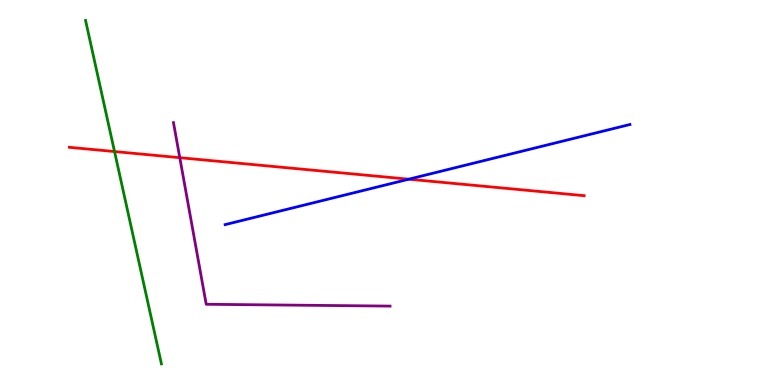[{'lines': ['blue', 'red'], 'intersections': [{'x': 5.27, 'y': 5.35}]}, {'lines': ['green', 'red'], 'intersections': [{'x': 1.48, 'y': 6.06}]}, {'lines': ['purple', 'red'], 'intersections': [{'x': 2.32, 'y': 5.9}]}, {'lines': ['blue', 'green'], 'intersections': []}, {'lines': ['blue', 'purple'], 'intersections': []}, {'lines': ['green', 'purple'], 'intersections': []}]